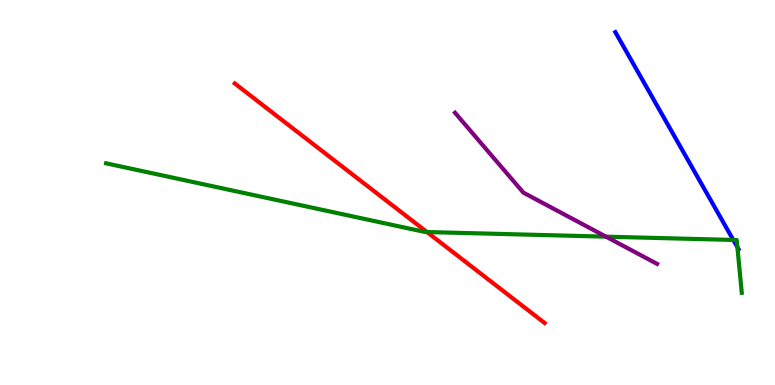[{'lines': ['blue', 'red'], 'intersections': []}, {'lines': ['green', 'red'], 'intersections': [{'x': 5.51, 'y': 3.97}]}, {'lines': ['purple', 'red'], 'intersections': []}, {'lines': ['blue', 'green'], 'intersections': [{'x': 9.46, 'y': 3.77}, {'x': 9.51, 'y': 3.58}]}, {'lines': ['blue', 'purple'], 'intersections': []}, {'lines': ['green', 'purple'], 'intersections': [{'x': 7.82, 'y': 3.85}]}]